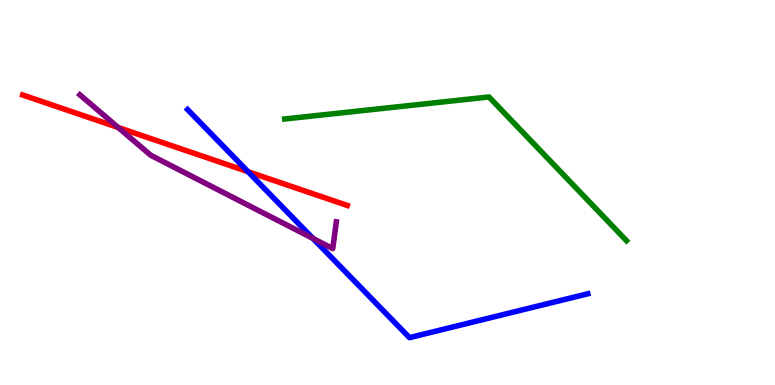[{'lines': ['blue', 'red'], 'intersections': [{'x': 3.2, 'y': 5.54}]}, {'lines': ['green', 'red'], 'intersections': []}, {'lines': ['purple', 'red'], 'intersections': [{'x': 1.53, 'y': 6.69}]}, {'lines': ['blue', 'green'], 'intersections': []}, {'lines': ['blue', 'purple'], 'intersections': [{'x': 4.04, 'y': 3.81}]}, {'lines': ['green', 'purple'], 'intersections': []}]